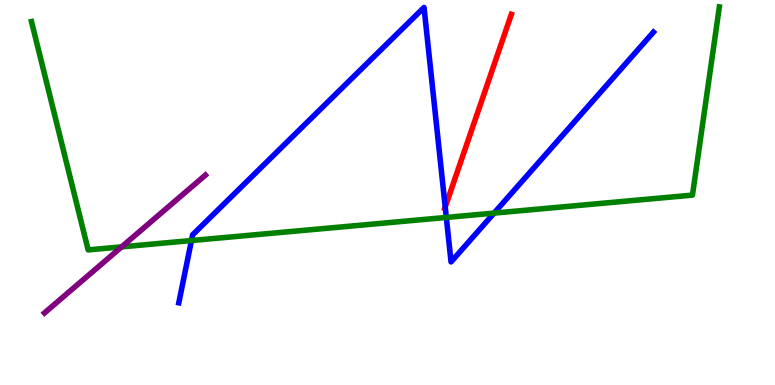[{'lines': ['blue', 'red'], 'intersections': [{'x': 5.74, 'y': 4.62}]}, {'lines': ['green', 'red'], 'intersections': []}, {'lines': ['purple', 'red'], 'intersections': []}, {'lines': ['blue', 'green'], 'intersections': [{'x': 2.47, 'y': 3.75}, {'x': 5.76, 'y': 4.35}, {'x': 6.37, 'y': 4.46}]}, {'lines': ['blue', 'purple'], 'intersections': []}, {'lines': ['green', 'purple'], 'intersections': [{'x': 1.57, 'y': 3.59}]}]